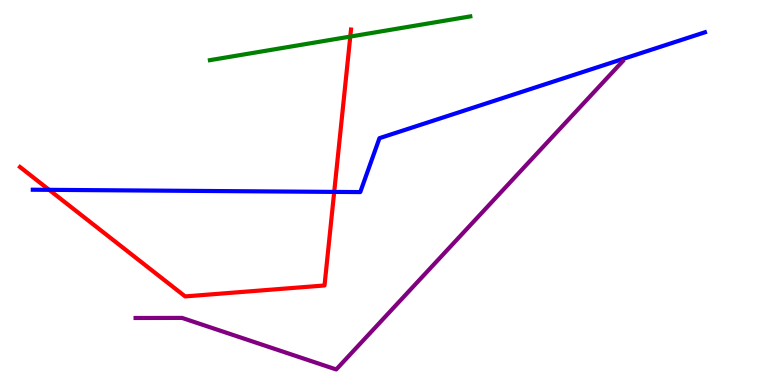[{'lines': ['blue', 'red'], 'intersections': [{'x': 0.634, 'y': 5.07}, {'x': 4.31, 'y': 5.02}]}, {'lines': ['green', 'red'], 'intersections': [{'x': 4.52, 'y': 9.05}]}, {'lines': ['purple', 'red'], 'intersections': []}, {'lines': ['blue', 'green'], 'intersections': []}, {'lines': ['blue', 'purple'], 'intersections': []}, {'lines': ['green', 'purple'], 'intersections': []}]